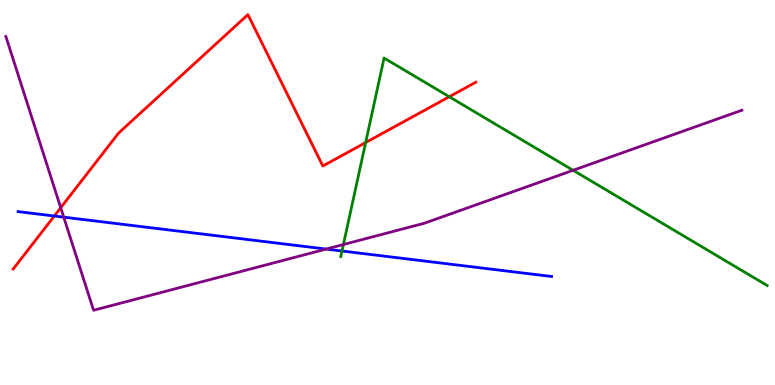[{'lines': ['blue', 'red'], 'intersections': [{'x': 0.701, 'y': 4.39}]}, {'lines': ['green', 'red'], 'intersections': [{'x': 4.72, 'y': 6.3}, {'x': 5.8, 'y': 7.49}]}, {'lines': ['purple', 'red'], 'intersections': [{'x': 0.784, 'y': 4.6}]}, {'lines': ['blue', 'green'], 'intersections': [{'x': 4.41, 'y': 3.48}]}, {'lines': ['blue', 'purple'], 'intersections': [{'x': 0.823, 'y': 4.36}, {'x': 4.21, 'y': 3.53}]}, {'lines': ['green', 'purple'], 'intersections': [{'x': 4.43, 'y': 3.65}, {'x': 7.4, 'y': 5.58}]}]